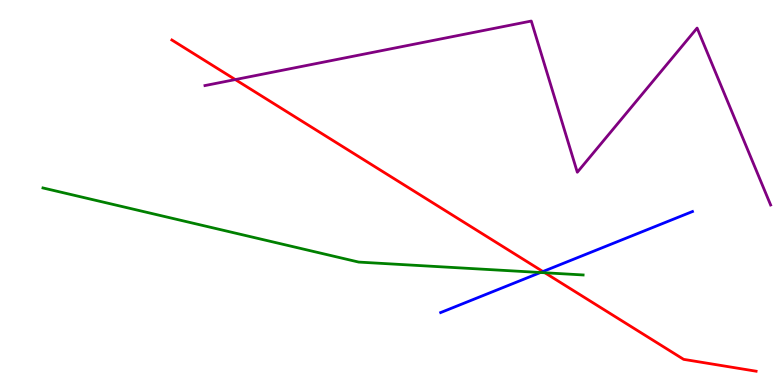[{'lines': ['blue', 'red'], 'intersections': [{'x': 7.01, 'y': 2.95}]}, {'lines': ['green', 'red'], 'intersections': [{'x': 7.03, 'y': 2.92}]}, {'lines': ['purple', 'red'], 'intersections': [{'x': 3.04, 'y': 7.93}]}, {'lines': ['blue', 'green'], 'intersections': [{'x': 6.97, 'y': 2.92}]}, {'lines': ['blue', 'purple'], 'intersections': []}, {'lines': ['green', 'purple'], 'intersections': []}]